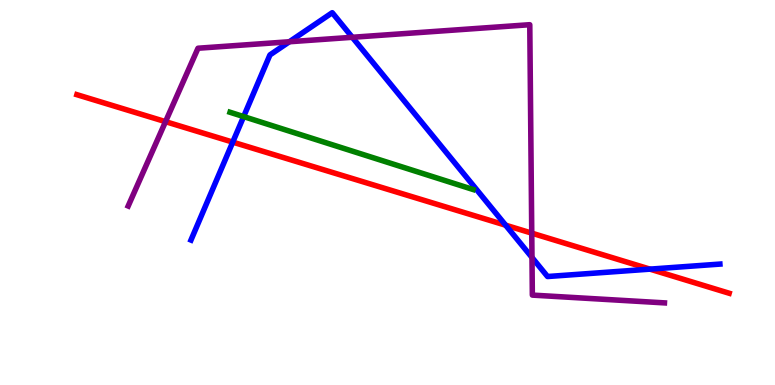[{'lines': ['blue', 'red'], 'intersections': [{'x': 3.0, 'y': 6.31}, {'x': 6.52, 'y': 4.15}, {'x': 8.39, 'y': 3.01}]}, {'lines': ['green', 'red'], 'intersections': []}, {'lines': ['purple', 'red'], 'intersections': [{'x': 2.14, 'y': 6.84}, {'x': 6.86, 'y': 3.94}]}, {'lines': ['blue', 'green'], 'intersections': [{'x': 3.14, 'y': 6.97}]}, {'lines': ['blue', 'purple'], 'intersections': [{'x': 3.73, 'y': 8.92}, {'x': 4.55, 'y': 9.03}, {'x': 6.86, 'y': 3.31}]}, {'lines': ['green', 'purple'], 'intersections': []}]